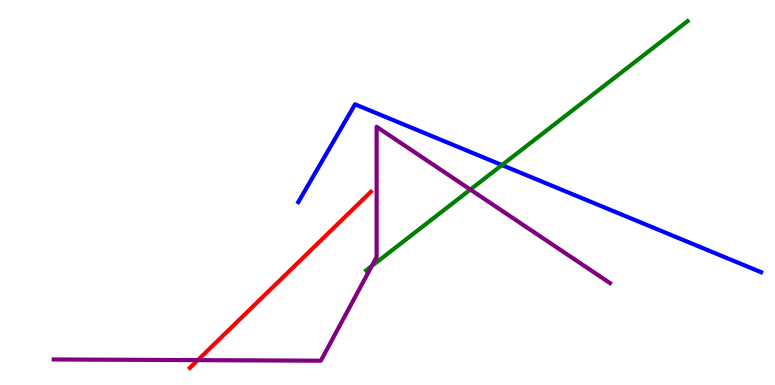[{'lines': ['blue', 'red'], 'intersections': []}, {'lines': ['green', 'red'], 'intersections': []}, {'lines': ['purple', 'red'], 'intersections': [{'x': 2.55, 'y': 0.646}]}, {'lines': ['blue', 'green'], 'intersections': [{'x': 6.48, 'y': 5.71}]}, {'lines': ['blue', 'purple'], 'intersections': []}, {'lines': ['green', 'purple'], 'intersections': [{'x': 4.8, 'y': 3.09}, {'x': 6.07, 'y': 5.08}]}]